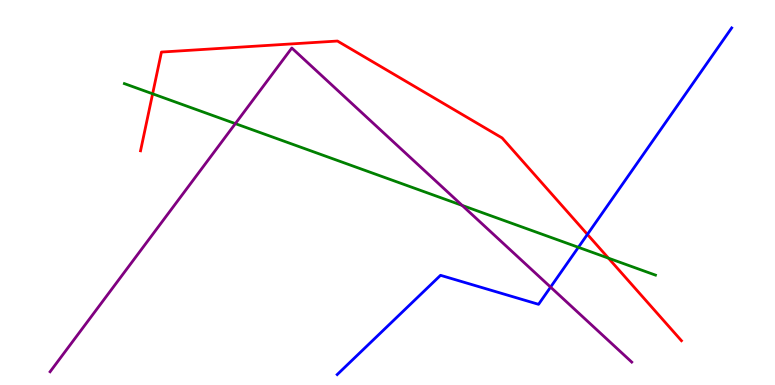[{'lines': ['blue', 'red'], 'intersections': [{'x': 7.58, 'y': 3.91}]}, {'lines': ['green', 'red'], 'intersections': [{'x': 1.97, 'y': 7.56}, {'x': 7.85, 'y': 3.29}]}, {'lines': ['purple', 'red'], 'intersections': []}, {'lines': ['blue', 'green'], 'intersections': [{'x': 7.46, 'y': 3.58}]}, {'lines': ['blue', 'purple'], 'intersections': [{'x': 7.1, 'y': 2.54}]}, {'lines': ['green', 'purple'], 'intersections': [{'x': 3.04, 'y': 6.79}, {'x': 5.96, 'y': 4.66}]}]